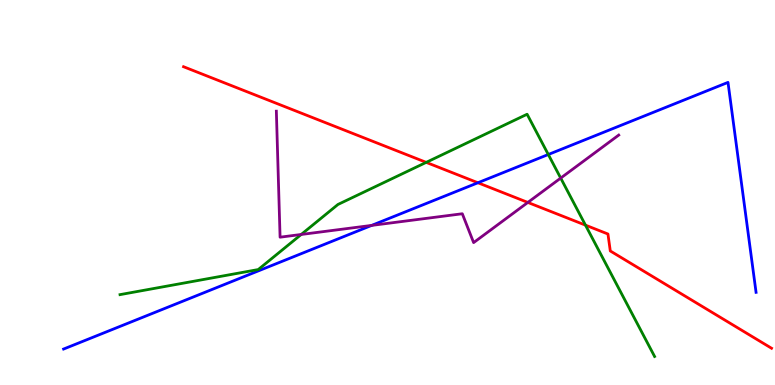[{'lines': ['blue', 'red'], 'intersections': [{'x': 6.17, 'y': 5.25}]}, {'lines': ['green', 'red'], 'intersections': [{'x': 5.5, 'y': 5.78}, {'x': 7.55, 'y': 4.15}]}, {'lines': ['purple', 'red'], 'intersections': [{'x': 6.81, 'y': 4.74}]}, {'lines': ['blue', 'green'], 'intersections': [{'x': 7.07, 'y': 5.99}]}, {'lines': ['blue', 'purple'], 'intersections': [{'x': 4.8, 'y': 4.15}]}, {'lines': ['green', 'purple'], 'intersections': [{'x': 3.89, 'y': 3.91}, {'x': 7.23, 'y': 5.37}]}]